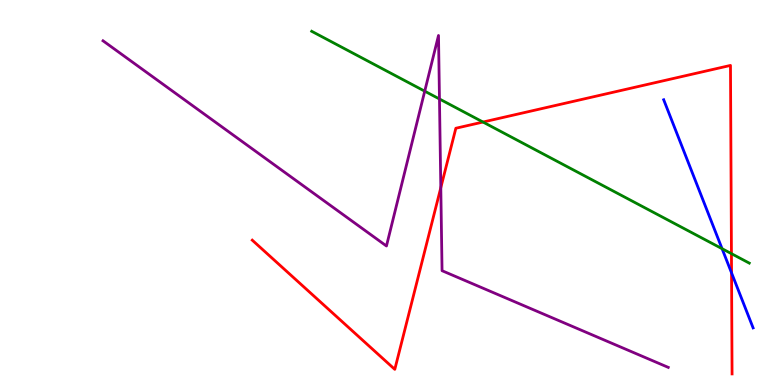[{'lines': ['blue', 'red'], 'intersections': [{'x': 9.44, 'y': 2.91}]}, {'lines': ['green', 'red'], 'intersections': [{'x': 6.23, 'y': 6.83}, {'x': 9.44, 'y': 3.41}]}, {'lines': ['purple', 'red'], 'intersections': [{'x': 5.69, 'y': 5.13}]}, {'lines': ['blue', 'green'], 'intersections': [{'x': 9.32, 'y': 3.54}]}, {'lines': ['blue', 'purple'], 'intersections': []}, {'lines': ['green', 'purple'], 'intersections': [{'x': 5.48, 'y': 7.63}, {'x': 5.67, 'y': 7.43}]}]